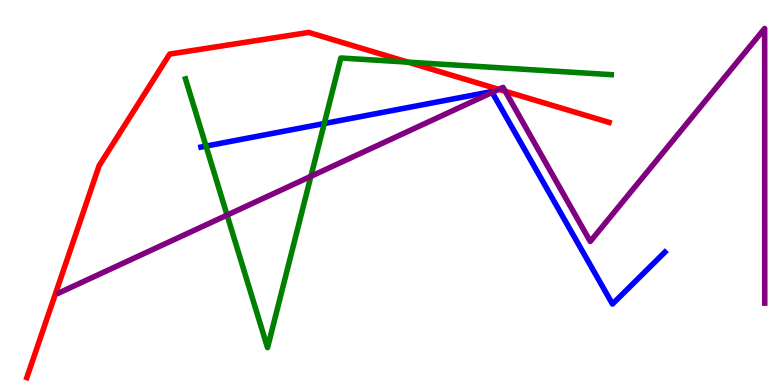[{'lines': ['blue', 'red'], 'intersections': []}, {'lines': ['green', 'red'], 'intersections': [{'x': 5.26, 'y': 8.39}]}, {'lines': ['purple', 'red'], 'intersections': [{'x': 6.44, 'y': 7.68}, {'x': 6.52, 'y': 7.63}]}, {'lines': ['blue', 'green'], 'intersections': [{'x': 2.66, 'y': 6.21}, {'x': 4.18, 'y': 6.79}]}, {'lines': ['blue', 'purple'], 'intersections': [{'x': 6.35, 'y': 7.6}]}, {'lines': ['green', 'purple'], 'intersections': [{'x': 2.93, 'y': 4.41}, {'x': 4.01, 'y': 5.42}]}]